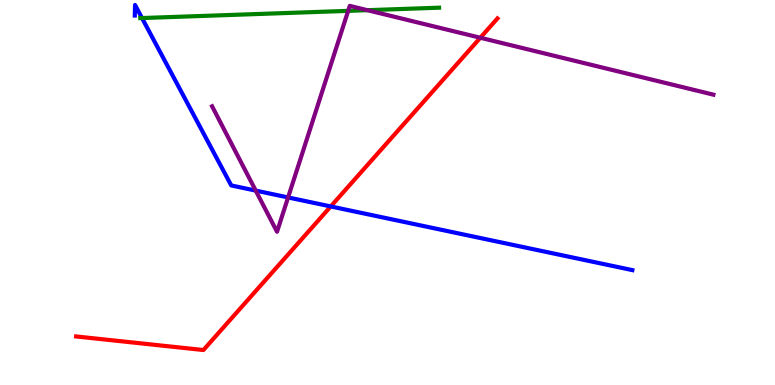[{'lines': ['blue', 'red'], 'intersections': [{'x': 4.27, 'y': 4.64}]}, {'lines': ['green', 'red'], 'intersections': []}, {'lines': ['purple', 'red'], 'intersections': [{'x': 6.2, 'y': 9.02}]}, {'lines': ['blue', 'green'], 'intersections': [{'x': 1.83, 'y': 9.53}]}, {'lines': ['blue', 'purple'], 'intersections': [{'x': 3.3, 'y': 5.05}, {'x': 3.72, 'y': 4.87}]}, {'lines': ['green', 'purple'], 'intersections': [{'x': 4.49, 'y': 9.72}, {'x': 4.74, 'y': 9.74}]}]